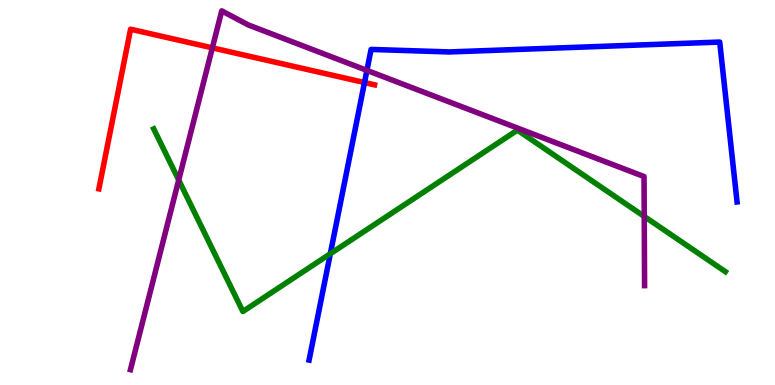[{'lines': ['blue', 'red'], 'intersections': [{'x': 4.7, 'y': 7.86}]}, {'lines': ['green', 'red'], 'intersections': []}, {'lines': ['purple', 'red'], 'intersections': [{'x': 2.74, 'y': 8.76}]}, {'lines': ['blue', 'green'], 'intersections': [{'x': 4.26, 'y': 3.41}]}, {'lines': ['blue', 'purple'], 'intersections': [{'x': 4.73, 'y': 8.17}]}, {'lines': ['green', 'purple'], 'intersections': [{'x': 2.31, 'y': 5.32}, {'x': 8.31, 'y': 4.38}]}]